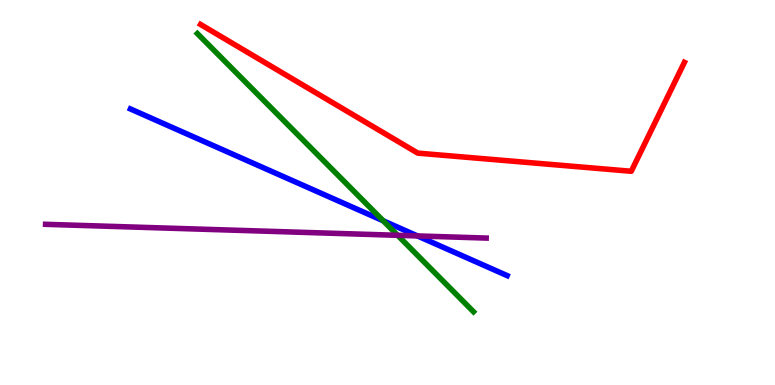[{'lines': ['blue', 'red'], 'intersections': []}, {'lines': ['green', 'red'], 'intersections': []}, {'lines': ['purple', 'red'], 'intersections': []}, {'lines': ['blue', 'green'], 'intersections': [{'x': 4.94, 'y': 4.27}]}, {'lines': ['blue', 'purple'], 'intersections': [{'x': 5.39, 'y': 3.87}]}, {'lines': ['green', 'purple'], 'intersections': [{'x': 5.13, 'y': 3.89}]}]